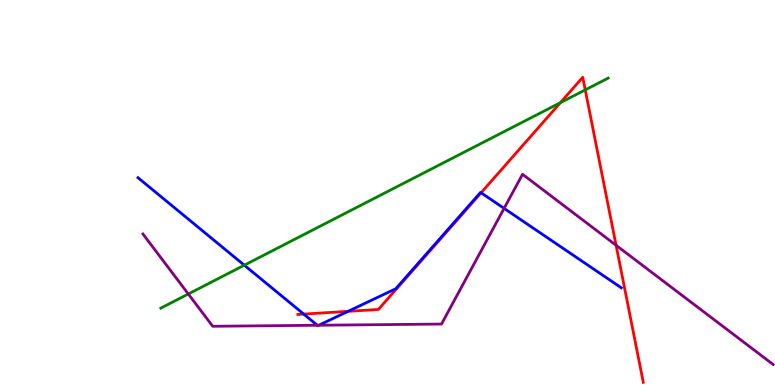[{'lines': ['blue', 'red'], 'intersections': [{'x': 3.92, 'y': 1.84}, {'x': 4.49, 'y': 1.91}, {'x': 6.21, 'y': 4.99}]}, {'lines': ['green', 'red'], 'intersections': [{'x': 7.23, 'y': 7.33}, {'x': 7.55, 'y': 7.66}]}, {'lines': ['purple', 'red'], 'intersections': [{'x': 7.95, 'y': 3.63}]}, {'lines': ['blue', 'green'], 'intersections': [{'x': 3.15, 'y': 3.11}]}, {'lines': ['blue', 'purple'], 'intersections': [{'x': 4.09, 'y': 1.55}, {'x': 4.11, 'y': 1.55}, {'x': 6.5, 'y': 4.59}]}, {'lines': ['green', 'purple'], 'intersections': [{'x': 2.43, 'y': 2.36}]}]